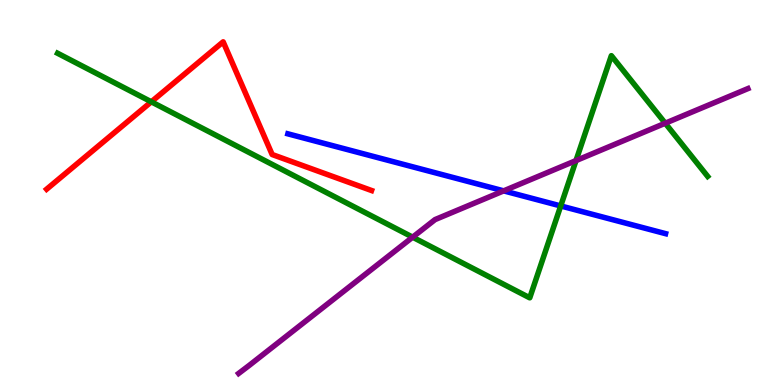[{'lines': ['blue', 'red'], 'intersections': []}, {'lines': ['green', 'red'], 'intersections': [{'x': 1.95, 'y': 7.36}]}, {'lines': ['purple', 'red'], 'intersections': []}, {'lines': ['blue', 'green'], 'intersections': [{'x': 7.24, 'y': 4.65}]}, {'lines': ['blue', 'purple'], 'intersections': [{'x': 6.5, 'y': 5.04}]}, {'lines': ['green', 'purple'], 'intersections': [{'x': 5.32, 'y': 3.84}, {'x': 7.43, 'y': 5.83}, {'x': 8.58, 'y': 6.8}]}]